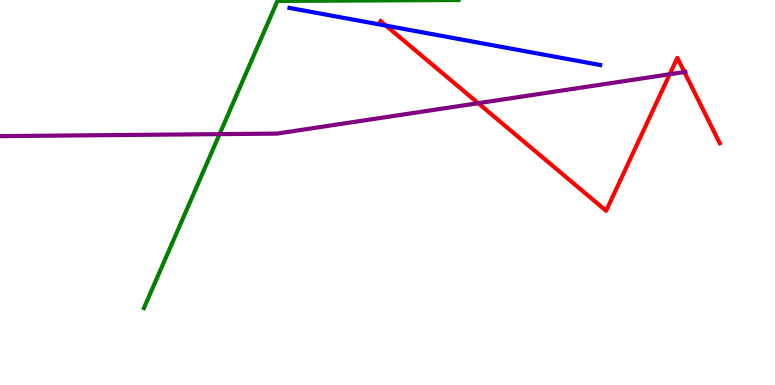[{'lines': ['blue', 'red'], 'intersections': [{'x': 4.98, 'y': 9.33}]}, {'lines': ['green', 'red'], 'intersections': []}, {'lines': ['purple', 'red'], 'intersections': [{'x': 6.17, 'y': 7.32}, {'x': 8.64, 'y': 8.07}, {'x': 8.83, 'y': 8.13}]}, {'lines': ['blue', 'green'], 'intersections': []}, {'lines': ['blue', 'purple'], 'intersections': []}, {'lines': ['green', 'purple'], 'intersections': [{'x': 2.83, 'y': 6.52}]}]